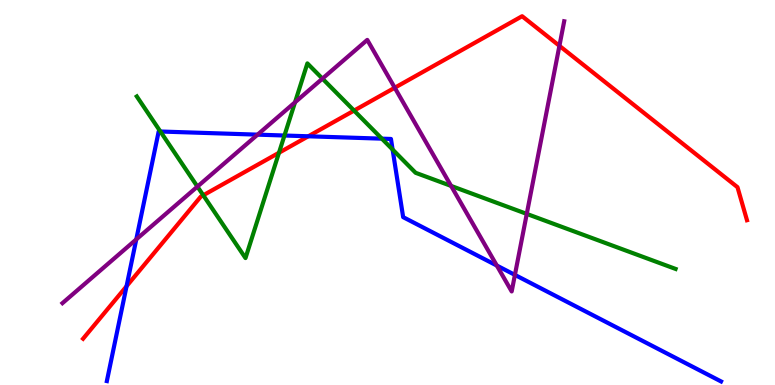[{'lines': ['blue', 'red'], 'intersections': [{'x': 1.63, 'y': 2.57}, {'x': 3.98, 'y': 6.46}]}, {'lines': ['green', 'red'], 'intersections': [{'x': 2.62, 'y': 4.93}, {'x': 3.6, 'y': 6.03}, {'x': 4.57, 'y': 7.13}]}, {'lines': ['purple', 'red'], 'intersections': [{'x': 5.09, 'y': 7.72}, {'x': 7.22, 'y': 8.81}]}, {'lines': ['blue', 'green'], 'intersections': [{'x': 2.07, 'y': 6.58}, {'x': 3.67, 'y': 6.48}, {'x': 4.93, 'y': 6.4}, {'x': 5.07, 'y': 6.12}]}, {'lines': ['blue', 'purple'], 'intersections': [{'x': 1.76, 'y': 3.78}, {'x': 3.32, 'y': 6.5}, {'x': 6.41, 'y': 3.1}, {'x': 6.64, 'y': 2.86}]}, {'lines': ['green', 'purple'], 'intersections': [{'x': 2.55, 'y': 5.15}, {'x': 3.81, 'y': 7.34}, {'x': 4.16, 'y': 7.96}, {'x': 5.82, 'y': 5.17}, {'x': 6.8, 'y': 4.44}]}]